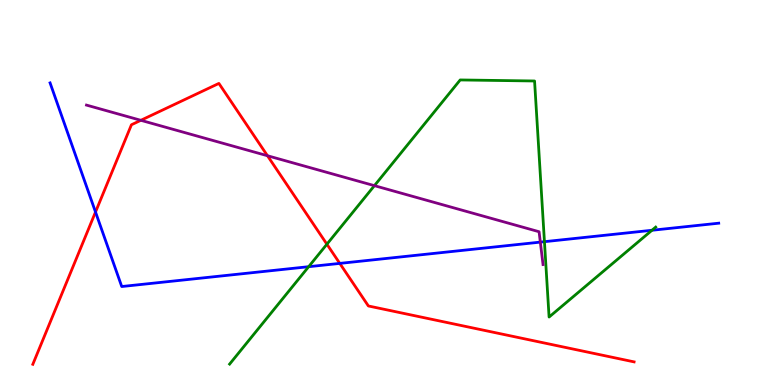[{'lines': ['blue', 'red'], 'intersections': [{'x': 1.23, 'y': 4.49}, {'x': 4.38, 'y': 3.16}]}, {'lines': ['green', 'red'], 'intersections': [{'x': 4.22, 'y': 3.66}]}, {'lines': ['purple', 'red'], 'intersections': [{'x': 1.82, 'y': 6.88}, {'x': 3.45, 'y': 5.95}]}, {'lines': ['blue', 'green'], 'intersections': [{'x': 3.98, 'y': 3.07}, {'x': 7.03, 'y': 3.72}, {'x': 8.41, 'y': 4.02}]}, {'lines': ['blue', 'purple'], 'intersections': [{'x': 6.97, 'y': 3.71}]}, {'lines': ['green', 'purple'], 'intersections': [{'x': 4.83, 'y': 5.18}]}]